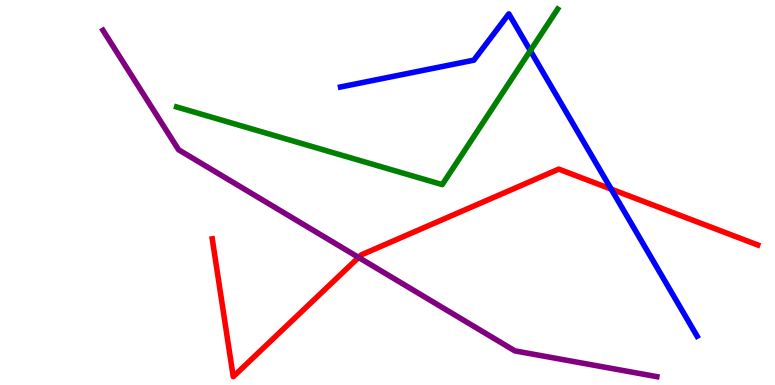[{'lines': ['blue', 'red'], 'intersections': [{'x': 7.89, 'y': 5.09}]}, {'lines': ['green', 'red'], 'intersections': []}, {'lines': ['purple', 'red'], 'intersections': [{'x': 4.63, 'y': 3.31}]}, {'lines': ['blue', 'green'], 'intersections': [{'x': 6.84, 'y': 8.68}]}, {'lines': ['blue', 'purple'], 'intersections': []}, {'lines': ['green', 'purple'], 'intersections': []}]